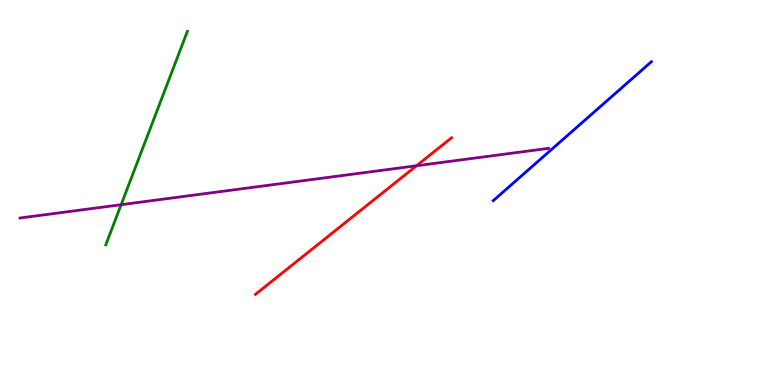[{'lines': ['blue', 'red'], 'intersections': []}, {'lines': ['green', 'red'], 'intersections': []}, {'lines': ['purple', 'red'], 'intersections': [{'x': 5.37, 'y': 5.69}]}, {'lines': ['blue', 'green'], 'intersections': []}, {'lines': ['blue', 'purple'], 'intersections': []}, {'lines': ['green', 'purple'], 'intersections': [{'x': 1.56, 'y': 4.68}]}]